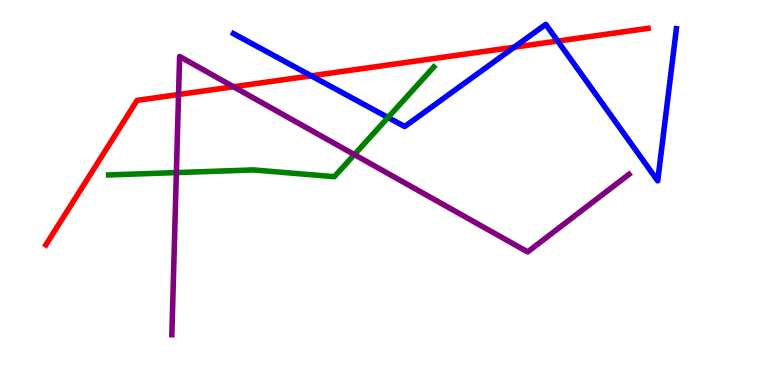[{'lines': ['blue', 'red'], 'intersections': [{'x': 4.02, 'y': 8.03}, {'x': 6.63, 'y': 8.77}, {'x': 7.2, 'y': 8.93}]}, {'lines': ['green', 'red'], 'intersections': []}, {'lines': ['purple', 'red'], 'intersections': [{'x': 2.3, 'y': 7.54}, {'x': 3.01, 'y': 7.75}]}, {'lines': ['blue', 'green'], 'intersections': [{'x': 5.01, 'y': 6.95}]}, {'lines': ['blue', 'purple'], 'intersections': []}, {'lines': ['green', 'purple'], 'intersections': [{'x': 2.28, 'y': 5.52}, {'x': 4.57, 'y': 5.98}]}]